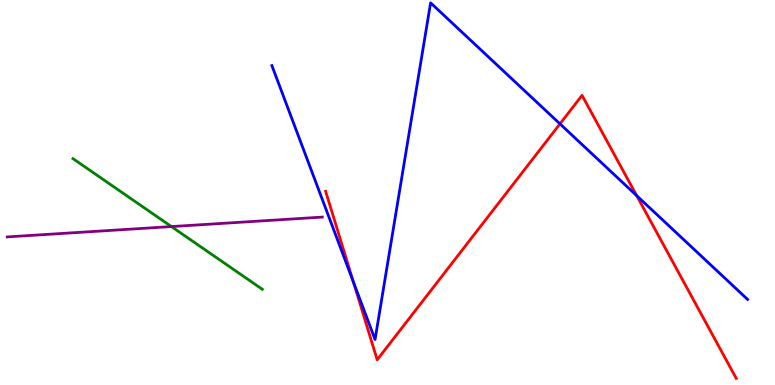[{'lines': ['blue', 'red'], 'intersections': [{'x': 4.56, 'y': 2.68}, {'x': 7.23, 'y': 6.78}, {'x': 8.22, 'y': 4.92}]}, {'lines': ['green', 'red'], 'intersections': []}, {'lines': ['purple', 'red'], 'intersections': []}, {'lines': ['blue', 'green'], 'intersections': []}, {'lines': ['blue', 'purple'], 'intersections': []}, {'lines': ['green', 'purple'], 'intersections': [{'x': 2.21, 'y': 4.11}]}]